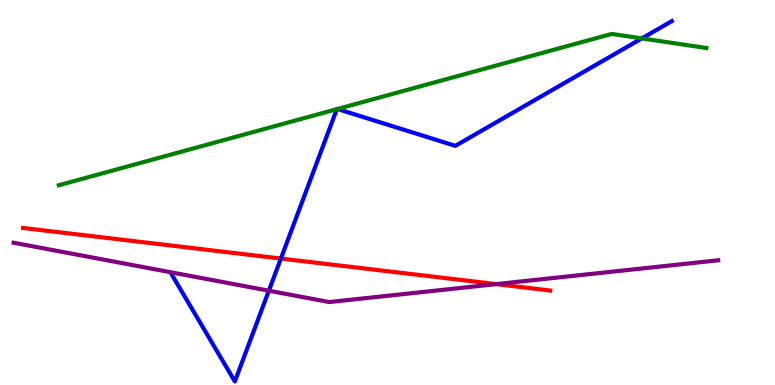[{'lines': ['blue', 'red'], 'intersections': [{'x': 3.62, 'y': 3.28}]}, {'lines': ['green', 'red'], 'intersections': []}, {'lines': ['purple', 'red'], 'intersections': [{'x': 6.4, 'y': 2.62}]}, {'lines': ['blue', 'green'], 'intersections': [{'x': 4.35, 'y': 7.16}, {'x': 4.35, 'y': 7.17}, {'x': 8.28, 'y': 9.0}]}, {'lines': ['blue', 'purple'], 'intersections': [{'x': 3.47, 'y': 2.45}]}, {'lines': ['green', 'purple'], 'intersections': []}]